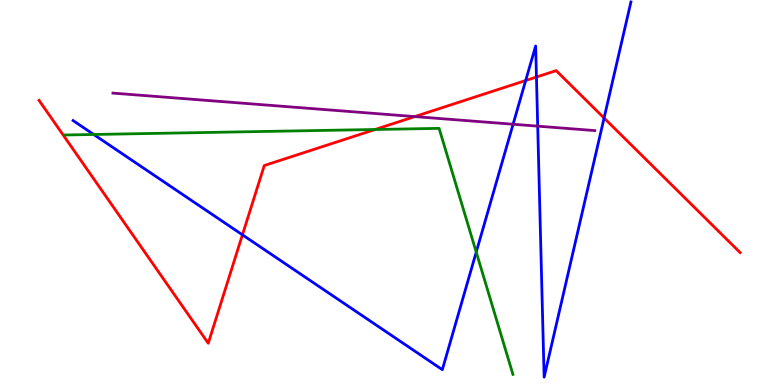[{'lines': ['blue', 'red'], 'intersections': [{'x': 3.13, 'y': 3.9}, {'x': 6.78, 'y': 7.91}, {'x': 6.92, 'y': 8.0}, {'x': 7.79, 'y': 6.93}]}, {'lines': ['green', 'red'], 'intersections': [{'x': 4.84, 'y': 6.64}]}, {'lines': ['purple', 'red'], 'intersections': [{'x': 5.35, 'y': 6.97}]}, {'lines': ['blue', 'green'], 'intersections': [{'x': 1.21, 'y': 6.51}, {'x': 6.14, 'y': 3.45}]}, {'lines': ['blue', 'purple'], 'intersections': [{'x': 6.62, 'y': 6.77}, {'x': 6.94, 'y': 6.72}]}, {'lines': ['green', 'purple'], 'intersections': []}]